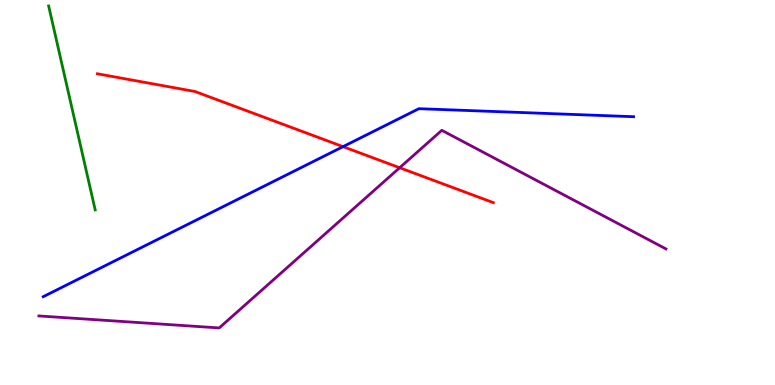[{'lines': ['blue', 'red'], 'intersections': [{'x': 4.43, 'y': 6.19}]}, {'lines': ['green', 'red'], 'intersections': []}, {'lines': ['purple', 'red'], 'intersections': [{'x': 5.16, 'y': 5.64}]}, {'lines': ['blue', 'green'], 'intersections': []}, {'lines': ['blue', 'purple'], 'intersections': []}, {'lines': ['green', 'purple'], 'intersections': []}]